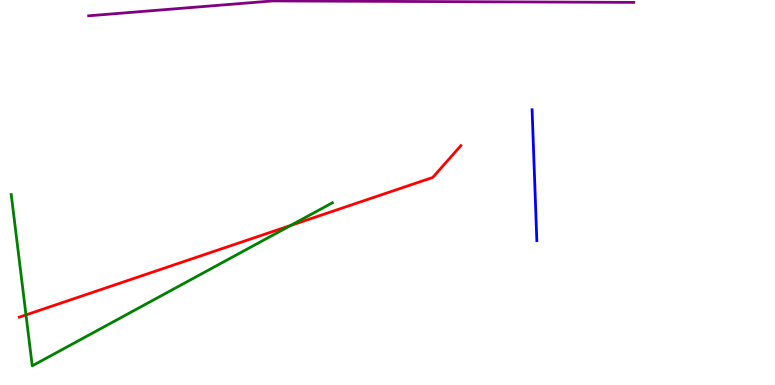[{'lines': ['blue', 'red'], 'intersections': []}, {'lines': ['green', 'red'], 'intersections': [{'x': 0.335, 'y': 1.82}, {'x': 3.75, 'y': 4.14}]}, {'lines': ['purple', 'red'], 'intersections': []}, {'lines': ['blue', 'green'], 'intersections': []}, {'lines': ['blue', 'purple'], 'intersections': []}, {'lines': ['green', 'purple'], 'intersections': []}]